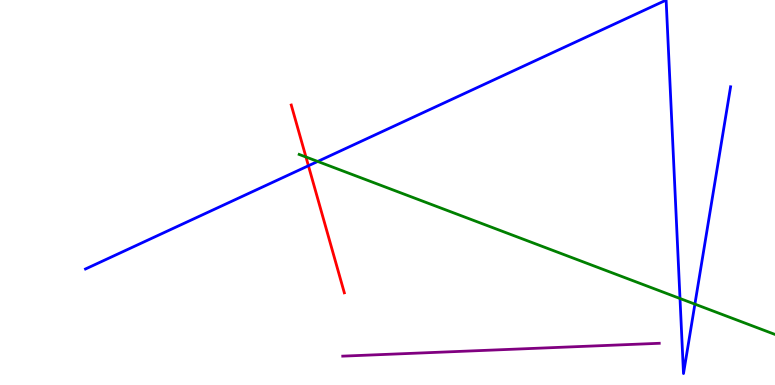[{'lines': ['blue', 'red'], 'intersections': [{'x': 3.98, 'y': 5.69}]}, {'lines': ['green', 'red'], 'intersections': [{'x': 3.95, 'y': 5.92}]}, {'lines': ['purple', 'red'], 'intersections': []}, {'lines': ['blue', 'green'], 'intersections': [{'x': 4.1, 'y': 5.81}, {'x': 8.77, 'y': 2.25}, {'x': 8.97, 'y': 2.1}]}, {'lines': ['blue', 'purple'], 'intersections': []}, {'lines': ['green', 'purple'], 'intersections': []}]